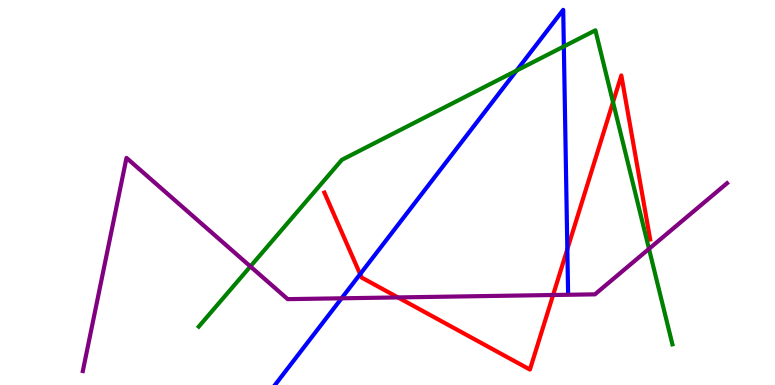[{'lines': ['blue', 'red'], 'intersections': [{'x': 4.65, 'y': 2.88}, {'x': 7.32, 'y': 3.53}]}, {'lines': ['green', 'red'], 'intersections': [{'x': 7.91, 'y': 7.35}]}, {'lines': ['purple', 'red'], 'intersections': [{'x': 5.13, 'y': 2.27}, {'x': 7.14, 'y': 2.34}]}, {'lines': ['blue', 'green'], 'intersections': [{'x': 6.66, 'y': 8.17}, {'x': 7.28, 'y': 8.79}]}, {'lines': ['blue', 'purple'], 'intersections': [{'x': 4.41, 'y': 2.25}]}, {'lines': ['green', 'purple'], 'intersections': [{'x': 3.23, 'y': 3.08}, {'x': 8.37, 'y': 3.54}]}]